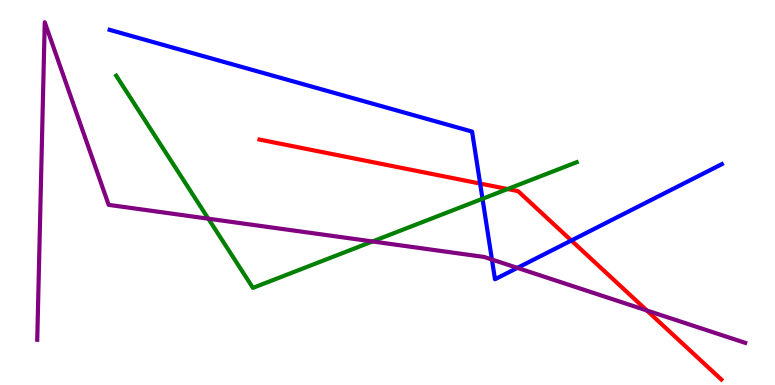[{'lines': ['blue', 'red'], 'intersections': [{'x': 6.2, 'y': 5.23}, {'x': 7.37, 'y': 3.75}]}, {'lines': ['green', 'red'], 'intersections': [{'x': 6.55, 'y': 5.09}]}, {'lines': ['purple', 'red'], 'intersections': [{'x': 8.35, 'y': 1.94}]}, {'lines': ['blue', 'green'], 'intersections': [{'x': 6.23, 'y': 4.84}]}, {'lines': ['blue', 'purple'], 'intersections': [{'x': 6.35, 'y': 3.26}, {'x': 6.68, 'y': 3.04}]}, {'lines': ['green', 'purple'], 'intersections': [{'x': 2.69, 'y': 4.32}, {'x': 4.81, 'y': 3.73}]}]